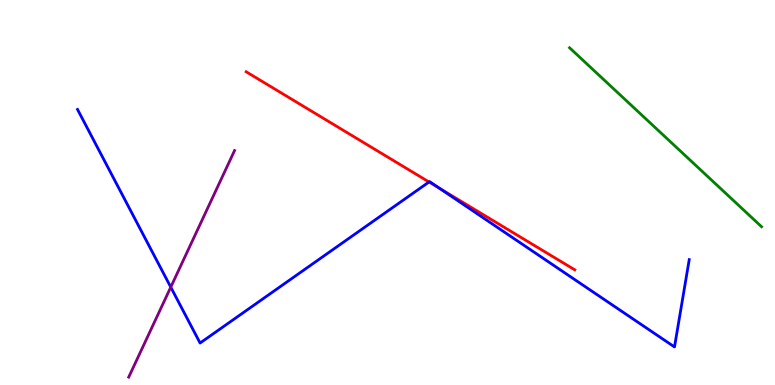[{'lines': ['blue', 'red'], 'intersections': [{'x': 5.54, 'y': 5.27}, {'x': 5.67, 'y': 5.11}]}, {'lines': ['green', 'red'], 'intersections': []}, {'lines': ['purple', 'red'], 'intersections': []}, {'lines': ['blue', 'green'], 'intersections': []}, {'lines': ['blue', 'purple'], 'intersections': [{'x': 2.2, 'y': 2.54}]}, {'lines': ['green', 'purple'], 'intersections': []}]